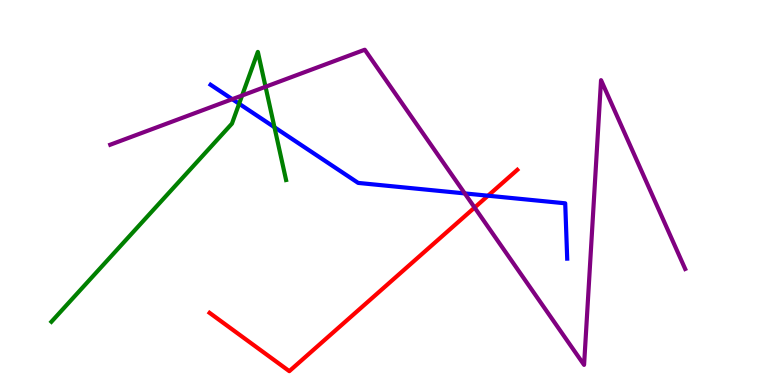[{'lines': ['blue', 'red'], 'intersections': [{'x': 6.3, 'y': 4.92}]}, {'lines': ['green', 'red'], 'intersections': []}, {'lines': ['purple', 'red'], 'intersections': [{'x': 6.12, 'y': 4.61}]}, {'lines': ['blue', 'green'], 'intersections': [{'x': 3.09, 'y': 7.31}, {'x': 3.54, 'y': 6.7}]}, {'lines': ['blue', 'purple'], 'intersections': [{'x': 3.0, 'y': 7.42}, {'x': 6.0, 'y': 4.98}]}, {'lines': ['green', 'purple'], 'intersections': [{'x': 3.12, 'y': 7.52}, {'x': 3.43, 'y': 7.75}]}]